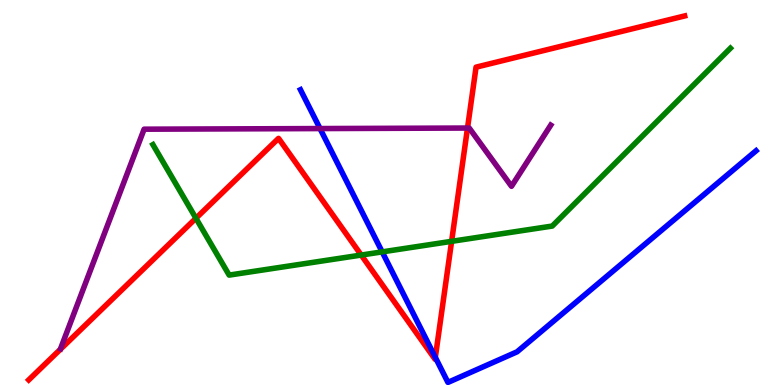[{'lines': ['blue', 'red'], 'intersections': [{'x': 5.62, 'y': 0.718}]}, {'lines': ['green', 'red'], 'intersections': [{'x': 2.53, 'y': 4.33}, {'x': 4.66, 'y': 3.38}, {'x': 5.83, 'y': 3.73}]}, {'lines': ['purple', 'red'], 'intersections': [{'x': 6.03, 'y': 6.67}]}, {'lines': ['blue', 'green'], 'intersections': [{'x': 4.93, 'y': 3.46}]}, {'lines': ['blue', 'purple'], 'intersections': [{'x': 4.13, 'y': 6.66}]}, {'lines': ['green', 'purple'], 'intersections': []}]